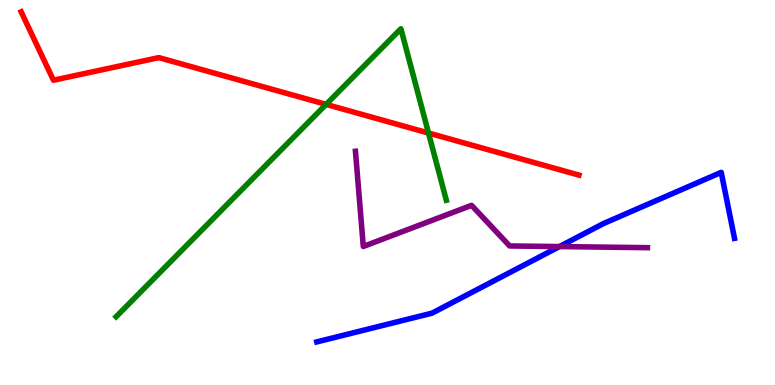[{'lines': ['blue', 'red'], 'intersections': []}, {'lines': ['green', 'red'], 'intersections': [{'x': 4.21, 'y': 7.29}, {'x': 5.53, 'y': 6.54}]}, {'lines': ['purple', 'red'], 'intersections': []}, {'lines': ['blue', 'green'], 'intersections': []}, {'lines': ['blue', 'purple'], 'intersections': [{'x': 7.22, 'y': 3.6}]}, {'lines': ['green', 'purple'], 'intersections': []}]